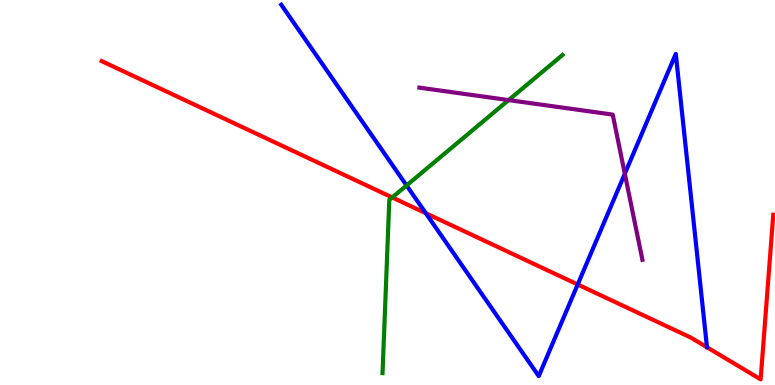[{'lines': ['blue', 'red'], 'intersections': [{'x': 5.49, 'y': 4.46}, {'x': 7.45, 'y': 2.61}]}, {'lines': ['green', 'red'], 'intersections': [{'x': 5.06, 'y': 4.87}]}, {'lines': ['purple', 'red'], 'intersections': []}, {'lines': ['blue', 'green'], 'intersections': [{'x': 5.25, 'y': 5.18}]}, {'lines': ['blue', 'purple'], 'intersections': [{'x': 8.06, 'y': 5.49}]}, {'lines': ['green', 'purple'], 'intersections': [{'x': 6.56, 'y': 7.4}]}]